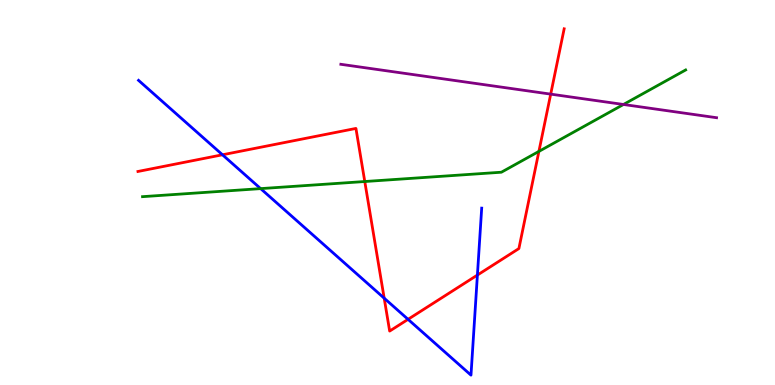[{'lines': ['blue', 'red'], 'intersections': [{'x': 2.87, 'y': 5.98}, {'x': 4.96, 'y': 2.26}, {'x': 5.27, 'y': 1.71}, {'x': 6.16, 'y': 2.86}]}, {'lines': ['green', 'red'], 'intersections': [{'x': 4.71, 'y': 5.29}, {'x': 6.95, 'y': 6.07}]}, {'lines': ['purple', 'red'], 'intersections': [{'x': 7.11, 'y': 7.56}]}, {'lines': ['blue', 'green'], 'intersections': [{'x': 3.36, 'y': 5.1}]}, {'lines': ['blue', 'purple'], 'intersections': []}, {'lines': ['green', 'purple'], 'intersections': [{'x': 8.04, 'y': 7.29}]}]